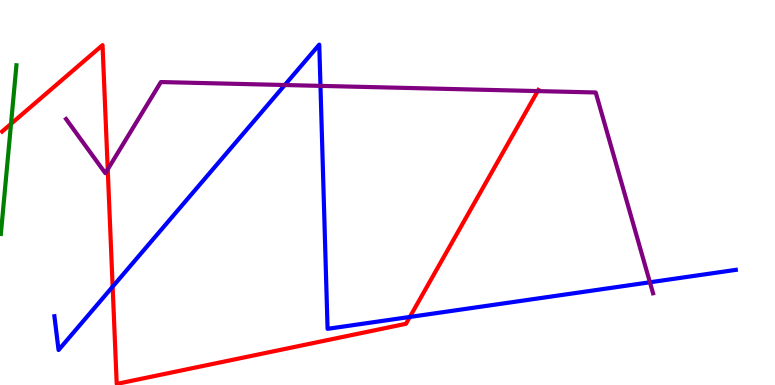[{'lines': ['blue', 'red'], 'intersections': [{'x': 1.45, 'y': 2.55}, {'x': 5.29, 'y': 1.77}]}, {'lines': ['green', 'red'], 'intersections': [{'x': 0.142, 'y': 6.78}]}, {'lines': ['purple', 'red'], 'intersections': [{'x': 1.39, 'y': 5.6}, {'x': 6.94, 'y': 7.63}]}, {'lines': ['blue', 'green'], 'intersections': []}, {'lines': ['blue', 'purple'], 'intersections': [{'x': 3.67, 'y': 7.79}, {'x': 4.14, 'y': 7.77}, {'x': 8.39, 'y': 2.67}]}, {'lines': ['green', 'purple'], 'intersections': []}]